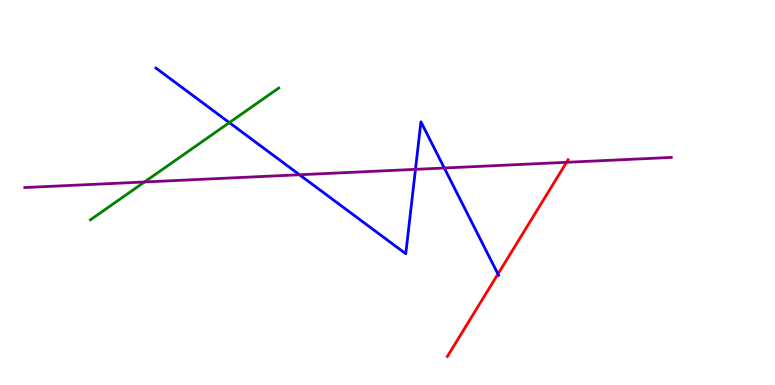[{'lines': ['blue', 'red'], 'intersections': [{'x': 6.43, 'y': 2.88}]}, {'lines': ['green', 'red'], 'intersections': []}, {'lines': ['purple', 'red'], 'intersections': [{'x': 7.31, 'y': 5.78}]}, {'lines': ['blue', 'green'], 'intersections': [{'x': 2.96, 'y': 6.82}]}, {'lines': ['blue', 'purple'], 'intersections': [{'x': 3.86, 'y': 5.46}, {'x': 5.36, 'y': 5.6}, {'x': 5.73, 'y': 5.64}]}, {'lines': ['green', 'purple'], 'intersections': [{'x': 1.86, 'y': 5.27}]}]